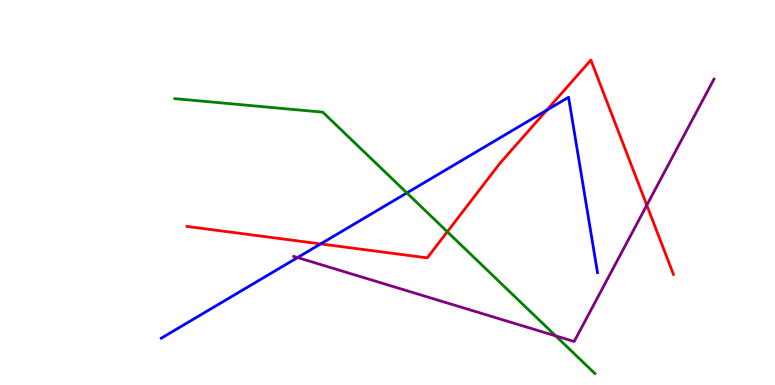[{'lines': ['blue', 'red'], 'intersections': [{'x': 4.14, 'y': 3.66}, {'x': 7.05, 'y': 7.14}]}, {'lines': ['green', 'red'], 'intersections': [{'x': 5.77, 'y': 3.98}]}, {'lines': ['purple', 'red'], 'intersections': [{'x': 8.35, 'y': 4.67}]}, {'lines': ['blue', 'green'], 'intersections': [{'x': 5.25, 'y': 4.99}]}, {'lines': ['blue', 'purple'], 'intersections': [{'x': 3.84, 'y': 3.31}]}, {'lines': ['green', 'purple'], 'intersections': [{'x': 7.17, 'y': 1.28}]}]